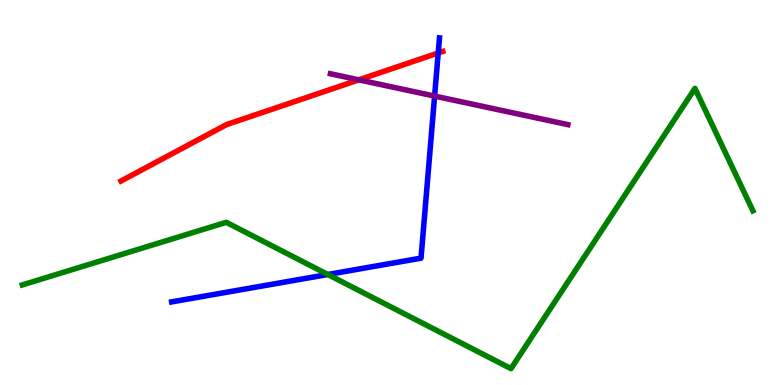[{'lines': ['blue', 'red'], 'intersections': [{'x': 5.65, 'y': 8.62}]}, {'lines': ['green', 'red'], 'intersections': []}, {'lines': ['purple', 'red'], 'intersections': [{'x': 4.63, 'y': 7.93}]}, {'lines': ['blue', 'green'], 'intersections': [{'x': 4.23, 'y': 2.87}]}, {'lines': ['blue', 'purple'], 'intersections': [{'x': 5.61, 'y': 7.5}]}, {'lines': ['green', 'purple'], 'intersections': []}]